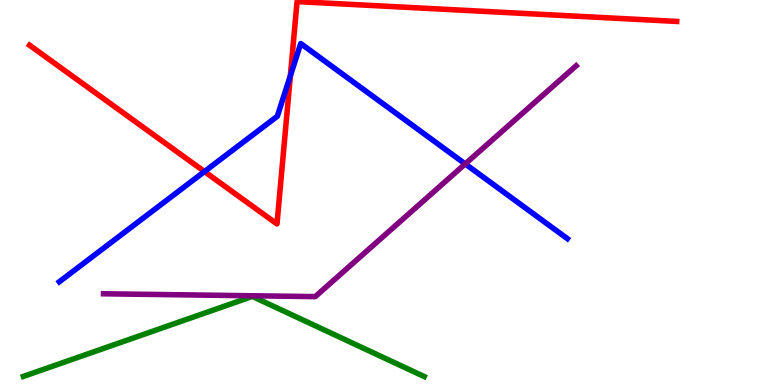[{'lines': ['blue', 'red'], 'intersections': [{'x': 2.64, 'y': 5.54}, {'x': 3.75, 'y': 8.03}]}, {'lines': ['green', 'red'], 'intersections': []}, {'lines': ['purple', 'red'], 'intersections': []}, {'lines': ['blue', 'green'], 'intersections': []}, {'lines': ['blue', 'purple'], 'intersections': [{'x': 6.0, 'y': 5.74}]}, {'lines': ['green', 'purple'], 'intersections': []}]